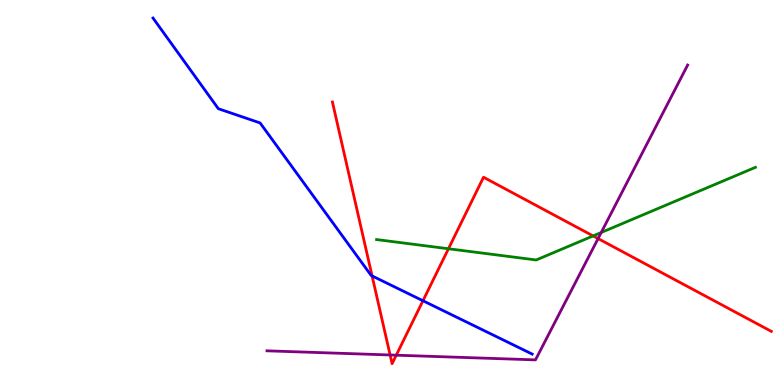[{'lines': ['blue', 'red'], 'intersections': [{'x': 4.8, 'y': 2.83}, {'x': 5.46, 'y': 2.19}]}, {'lines': ['green', 'red'], 'intersections': [{'x': 5.79, 'y': 3.54}, {'x': 7.65, 'y': 3.87}]}, {'lines': ['purple', 'red'], 'intersections': [{'x': 5.03, 'y': 0.78}, {'x': 5.11, 'y': 0.774}, {'x': 7.72, 'y': 3.8}]}, {'lines': ['blue', 'green'], 'intersections': []}, {'lines': ['blue', 'purple'], 'intersections': []}, {'lines': ['green', 'purple'], 'intersections': [{'x': 7.76, 'y': 3.96}]}]